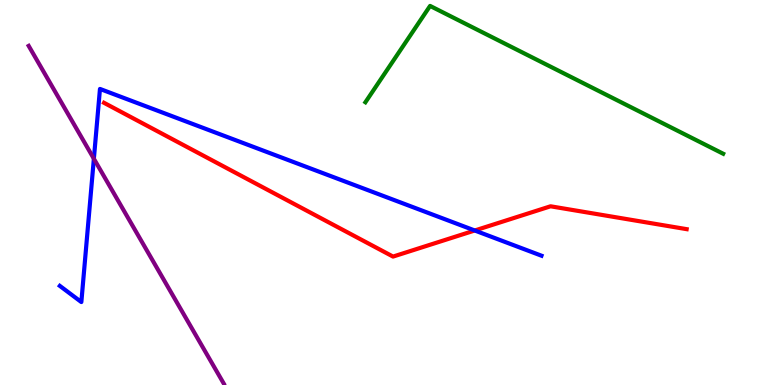[{'lines': ['blue', 'red'], 'intersections': [{'x': 6.13, 'y': 4.01}]}, {'lines': ['green', 'red'], 'intersections': []}, {'lines': ['purple', 'red'], 'intersections': []}, {'lines': ['blue', 'green'], 'intersections': []}, {'lines': ['blue', 'purple'], 'intersections': [{'x': 1.21, 'y': 5.88}]}, {'lines': ['green', 'purple'], 'intersections': []}]